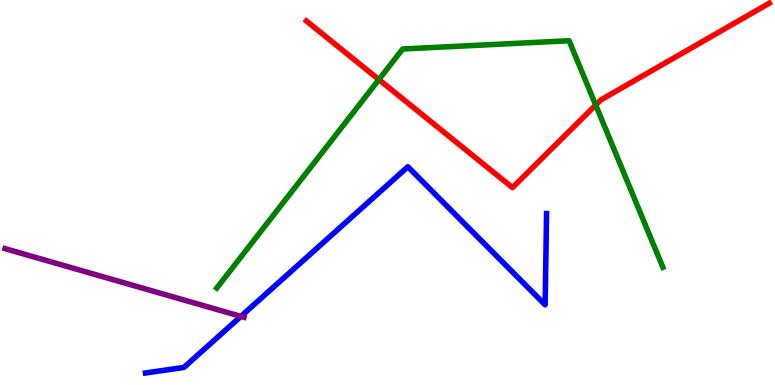[{'lines': ['blue', 'red'], 'intersections': []}, {'lines': ['green', 'red'], 'intersections': [{'x': 4.89, 'y': 7.93}, {'x': 7.69, 'y': 7.27}]}, {'lines': ['purple', 'red'], 'intersections': []}, {'lines': ['blue', 'green'], 'intersections': []}, {'lines': ['blue', 'purple'], 'intersections': [{'x': 3.11, 'y': 1.78}]}, {'lines': ['green', 'purple'], 'intersections': []}]